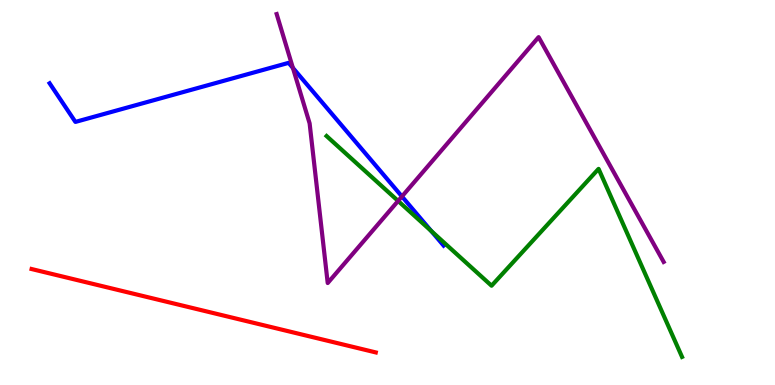[{'lines': ['blue', 'red'], 'intersections': []}, {'lines': ['green', 'red'], 'intersections': []}, {'lines': ['purple', 'red'], 'intersections': []}, {'lines': ['blue', 'green'], 'intersections': [{'x': 5.56, 'y': 4.0}]}, {'lines': ['blue', 'purple'], 'intersections': [{'x': 3.78, 'y': 8.24}, {'x': 5.19, 'y': 4.9}]}, {'lines': ['green', 'purple'], 'intersections': [{'x': 5.14, 'y': 4.78}]}]